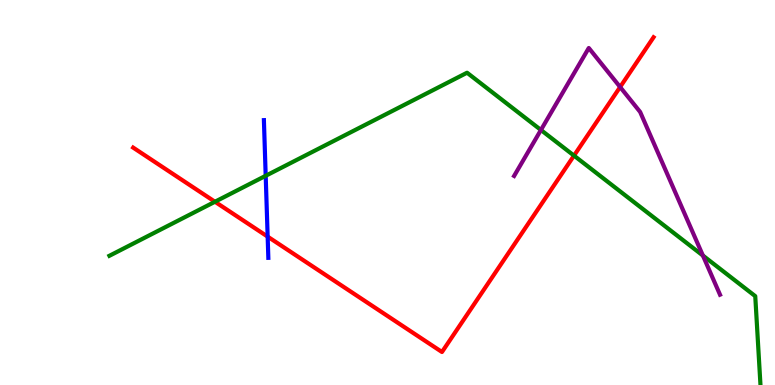[{'lines': ['blue', 'red'], 'intersections': [{'x': 3.45, 'y': 3.85}]}, {'lines': ['green', 'red'], 'intersections': [{'x': 2.77, 'y': 4.76}, {'x': 7.41, 'y': 5.96}]}, {'lines': ['purple', 'red'], 'intersections': [{'x': 8.0, 'y': 7.74}]}, {'lines': ['blue', 'green'], 'intersections': [{'x': 3.43, 'y': 5.43}]}, {'lines': ['blue', 'purple'], 'intersections': []}, {'lines': ['green', 'purple'], 'intersections': [{'x': 6.98, 'y': 6.62}, {'x': 9.07, 'y': 3.36}]}]